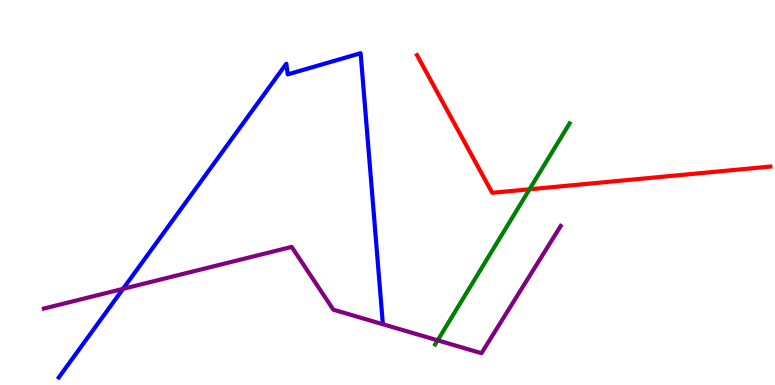[{'lines': ['blue', 'red'], 'intersections': []}, {'lines': ['green', 'red'], 'intersections': [{'x': 6.83, 'y': 5.08}]}, {'lines': ['purple', 'red'], 'intersections': []}, {'lines': ['blue', 'green'], 'intersections': []}, {'lines': ['blue', 'purple'], 'intersections': [{'x': 1.59, 'y': 2.5}]}, {'lines': ['green', 'purple'], 'intersections': [{'x': 5.65, 'y': 1.16}]}]